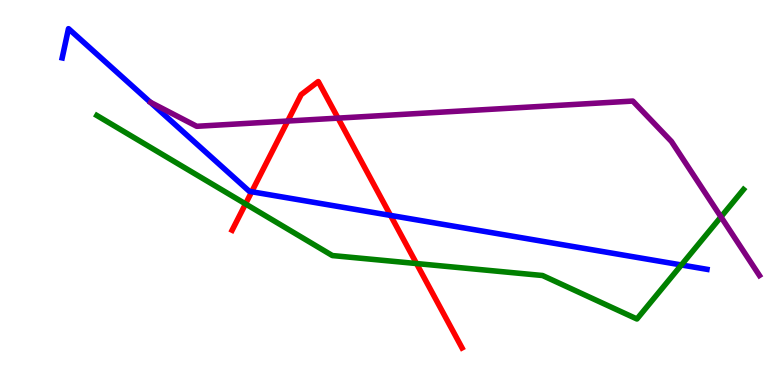[{'lines': ['blue', 'red'], 'intersections': [{'x': 3.25, 'y': 5.02}, {'x': 5.04, 'y': 4.41}]}, {'lines': ['green', 'red'], 'intersections': [{'x': 3.17, 'y': 4.7}, {'x': 5.37, 'y': 3.15}]}, {'lines': ['purple', 'red'], 'intersections': [{'x': 3.71, 'y': 6.86}, {'x': 4.36, 'y': 6.93}]}, {'lines': ['blue', 'green'], 'intersections': [{'x': 8.79, 'y': 3.12}]}, {'lines': ['blue', 'purple'], 'intersections': []}, {'lines': ['green', 'purple'], 'intersections': [{'x': 9.3, 'y': 4.37}]}]